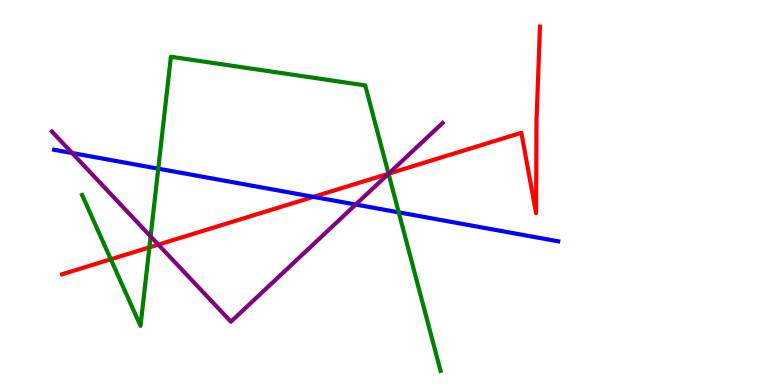[{'lines': ['blue', 'red'], 'intersections': [{'x': 4.04, 'y': 4.89}]}, {'lines': ['green', 'red'], 'intersections': [{'x': 1.43, 'y': 3.27}, {'x': 1.93, 'y': 3.57}, {'x': 5.01, 'y': 5.49}]}, {'lines': ['purple', 'red'], 'intersections': [{'x': 2.04, 'y': 3.65}, {'x': 5.01, 'y': 5.49}]}, {'lines': ['blue', 'green'], 'intersections': [{'x': 2.04, 'y': 5.62}, {'x': 5.14, 'y': 4.48}]}, {'lines': ['blue', 'purple'], 'intersections': [{'x': 0.93, 'y': 6.03}, {'x': 4.59, 'y': 4.69}]}, {'lines': ['green', 'purple'], 'intersections': [{'x': 1.94, 'y': 3.86}, {'x': 5.01, 'y': 5.49}]}]